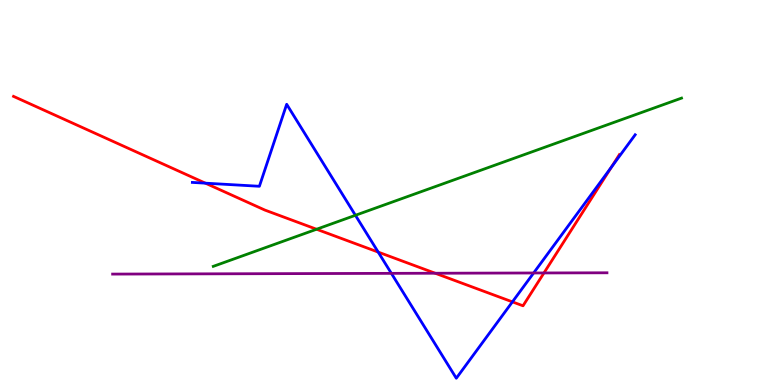[{'lines': ['blue', 'red'], 'intersections': [{'x': 2.65, 'y': 5.24}, {'x': 4.88, 'y': 3.45}, {'x': 6.61, 'y': 2.16}, {'x': 7.89, 'y': 5.66}]}, {'lines': ['green', 'red'], 'intersections': [{'x': 4.08, 'y': 4.05}]}, {'lines': ['purple', 'red'], 'intersections': [{'x': 5.62, 'y': 2.9}, {'x': 7.02, 'y': 2.91}]}, {'lines': ['blue', 'green'], 'intersections': [{'x': 4.59, 'y': 4.41}]}, {'lines': ['blue', 'purple'], 'intersections': [{'x': 5.05, 'y': 2.9}, {'x': 6.89, 'y': 2.91}]}, {'lines': ['green', 'purple'], 'intersections': []}]